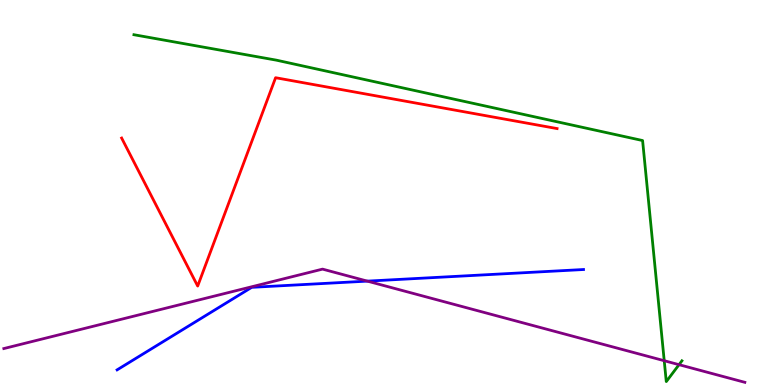[{'lines': ['blue', 'red'], 'intersections': []}, {'lines': ['green', 'red'], 'intersections': []}, {'lines': ['purple', 'red'], 'intersections': []}, {'lines': ['blue', 'green'], 'intersections': []}, {'lines': ['blue', 'purple'], 'intersections': [{'x': 4.74, 'y': 2.7}]}, {'lines': ['green', 'purple'], 'intersections': [{'x': 8.57, 'y': 0.631}, {'x': 8.76, 'y': 0.528}]}]